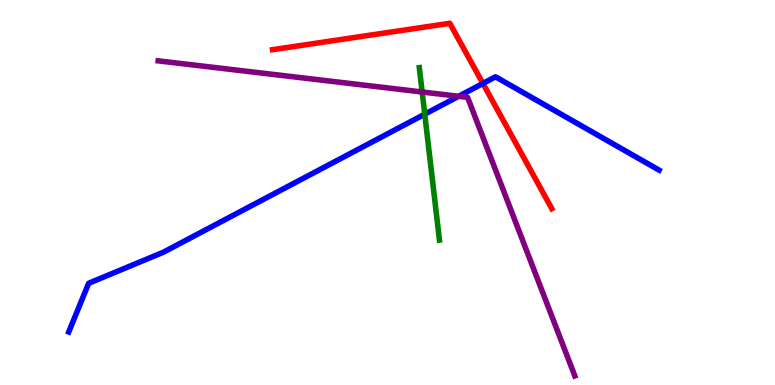[{'lines': ['blue', 'red'], 'intersections': [{'x': 6.23, 'y': 7.83}]}, {'lines': ['green', 'red'], 'intersections': []}, {'lines': ['purple', 'red'], 'intersections': []}, {'lines': ['blue', 'green'], 'intersections': [{'x': 5.48, 'y': 7.03}]}, {'lines': ['blue', 'purple'], 'intersections': [{'x': 5.92, 'y': 7.5}]}, {'lines': ['green', 'purple'], 'intersections': [{'x': 5.45, 'y': 7.61}]}]